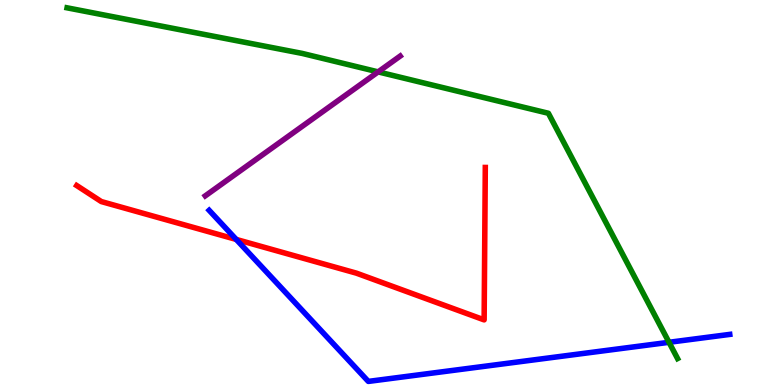[{'lines': ['blue', 'red'], 'intersections': [{'x': 3.05, 'y': 3.78}]}, {'lines': ['green', 'red'], 'intersections': []}, {'lines': ['purple', 'red'], 'intersections': []}, {'lines': ['blue', 'green'], 'intersections': [{'x': 8.63, 'y': 1.11}]}, {'lines': ['blue', 'purple'], 'intersections': []}, {'lines': ['green', 'purple'], 'intersections': [{'x': 4.88, 'y': 8.13}]}]